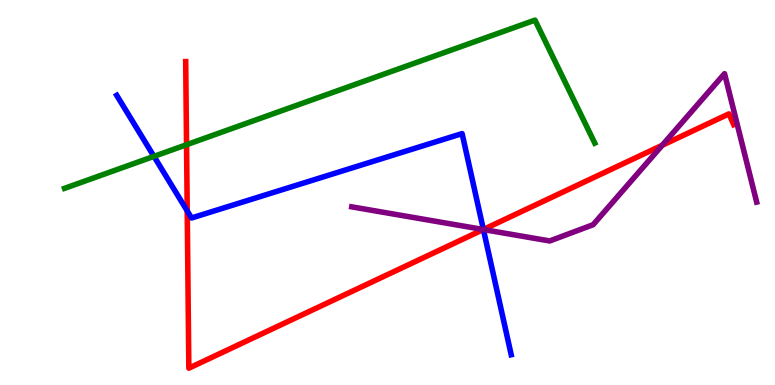[{'lines': ['blue', 'red'], 'intersections': [{'x': 2.42, 'y': 4.52}, {'x': 6.24, 'y': 4.04}]}, {'lines': ['green', 'red'], 'intersections': [{'x': 2.41, 'y': 6.24}]}, {'lines': ['purple', 'red'], 'intersections': [{'x': 6.24, 'y': 4.04}, {'x': 8.54, 'y': 6.23}]}, {'lines': ['blue', 'green'], 'intersections': [{'x': 1.99, 'y': 5.94}]}, {'lines': ['blue', 'purple'], 'intersections': [{'x': 6.24, 'y': 4.04}]}, {'lines': ['green', 'purple'], 'intersections': []}]